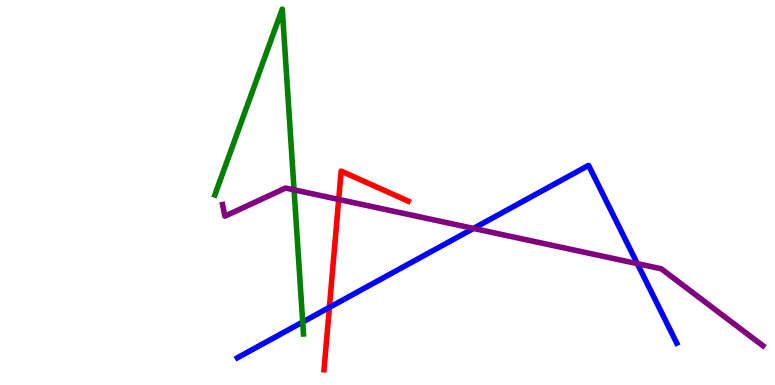[{'lines': ['blue', 'red'], 'intersections': [{'x': 4.25, 'y': 2.02}]}, {'lines': ['green', 'red'], 'intersections': []}, {'lines': ['purple', 'red'], 'intersections': [{'x': 4.37, 'y': 4.82}]}, {'lines': ['blue', 'green'], 'intersections': [{'x': 3.91, 'y': 1.64}]}, {'lines': ['blue', 'purple'], 'intersections': [{'x': 6.11, 'y': 4.07}, {'x': 8.22, 'y': 3.15}]}, {'lines': ['green', 'purple'], 'intersections': [{'x': 3.79, 'y': 5.07}]}]